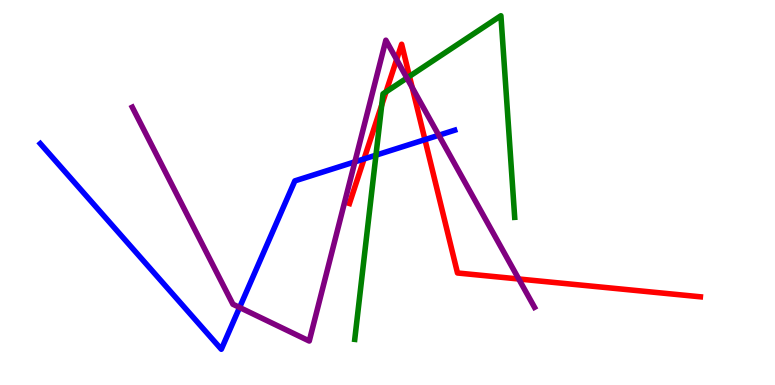[{'lines': ['blue', 'red'], 'intersections': [{'x': 4.7, 'y': 5.87}, {'x': 5.48, 'y': 6.37}]}, {'lines': ['green', 'red'], 'intersections': [{'x': 4.93, 'y': 7.27}, {'x': 4.98, 'y': 7.61}, {'x': 5.28, 'y': 8.02}]}, {'lines': ['purple', 'red'], 'intersections': [{'x': 5.12, 'y': 8.45}, {'x': 5.32, 'y': 7.73}, {'x': 6.69, 'y': 2.75}]}, {'lines': ['blue', 'green'], 'intersections': [{'x': 4.85, 'y': 5.97}]}, {'lines': ['blue', 'purple'], 'intersections': [{'x': 3.09, 'y': 2.01}, {'x': 4.58, 'y': 5.8}, {'x': 5.66, 'y': 6.49}]}, {'lines': ['green', 'purple'], 'intersections': [{'x': 5.25, 'y': 7.97}]}]